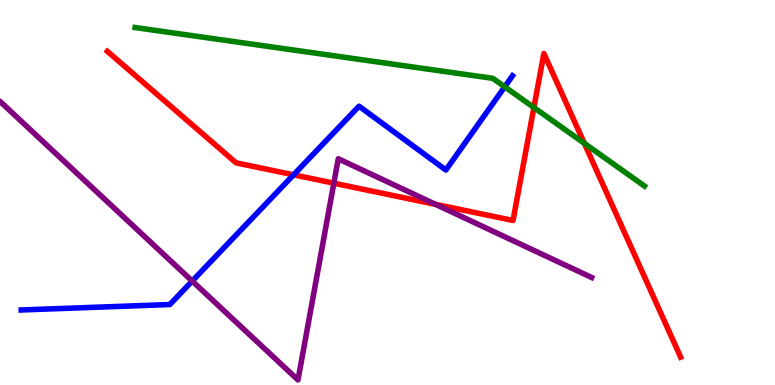[{'lines': ['blue', 'red'], 'intersections': [{'x': 3.79, 'y': 5.46}]}, {'lines': ['green', 'red'], 'intersections': [{'x': 6.89, 'y': 7.21}, {'x': 7.54, 'y': 6.28}]}, {'lines': ['purple', 'red'], 'intersections': [{'x': 4.31, 'y': 5.24}, {'x': 5.62, 'y': 4.69}]}, {'lines': ['blue', 'green'], 'intersections': [{'x': 6.51, 'y': 7.75}]}, {'lines': ['blue', 'purple'], 'intersections': [{'x': 2.48, 'y': 2.7}]}, {'lines': ['green', 'purple'], 'intersections': []}]